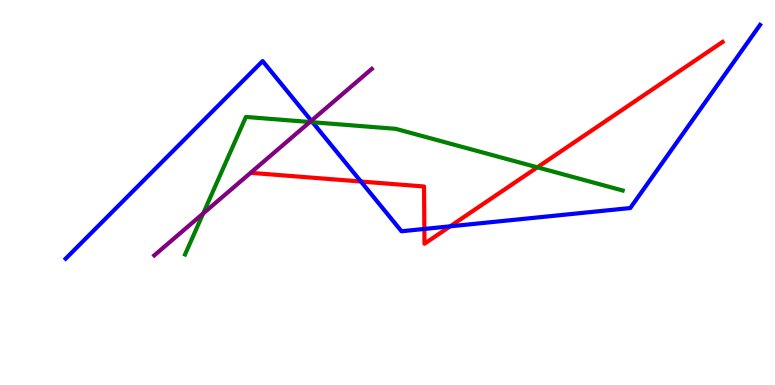[{'lines': ['blue', 'red'], 'intersections': [{'x': 4.66, 'y': 5.29}, {'x': 5.48, 'y': 4.05}, {'x': 5.81, 'y': 4.12}]}, {'lines': ['green', 'red'], 'intersections': [{'x': 6.93, 'y': 5.65}]}, {'lines': ['purple', 'red'], 'intersections': []}, {'lines': ['blue', 'green'], 'intersections': [{'x': 4.03, 'y': 6.83}]}, {'lines': ['blue', 'purple'], 'intersections': [{'x': 4.02, 'y': 6.86}]}, {'lines': ['green', 'purple'], 'intersections': [{'x': 2.62, 'y': 4.46}, {'x': 4.0, 'y': 6.83}]}]